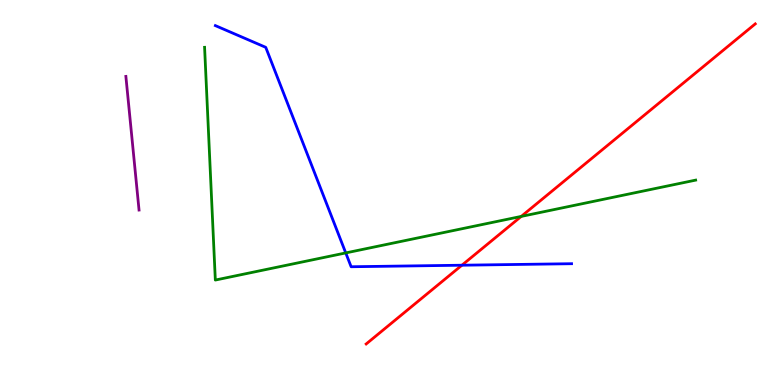[{'lines': ['blue', 'red'], 'intersections': [{'x': 5.96, 'y': 3.11}]}, {'lines': ['green', 'red'], 'intersections': [{'x': 6.73, 'y': 4.38}]}, {'lines': ['purple', 'red'], 'intersections': []}, {'lines': ['blue', 'green'], 'intersections': [{'x': 4.46, 'y': 3.43}]}, {'lines': ['blue', 'purple'], 'intersections': []}, {'lines': ['green', 'purple'], 'intersections': []}]